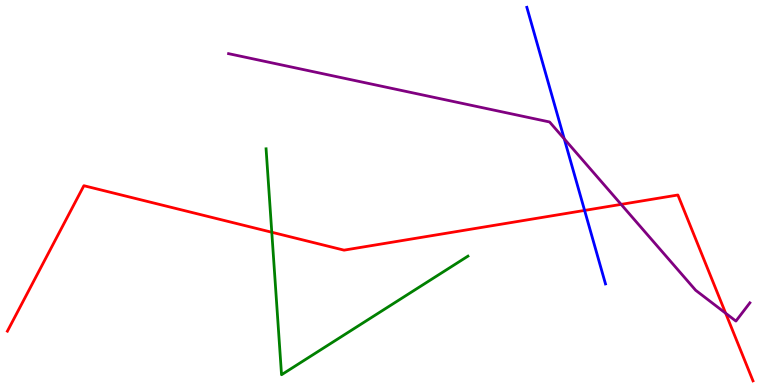[{'lines': ['blue', 'red'], 'intersections': [{'x': 7.54, 'y': 4.53}]}, {'lines': ['green', 'red'], 'intersections': [{'x': 3.51, 'y': 3.97}]}, {'lines': ['purple', 'red'], 'intersections': [{'x': 8.01, 'y': 4.69}, {'x': 9.36, 'y': 1.86}]}, {'lines': ['blue', 'green'], 'intersections': []}, {'lines': ['blue', 'purple'], 'intersections': [{'x': 7.28, 'y': 6.39}]}, {'lines': ['green', 'purple'], 'intersections': []}]